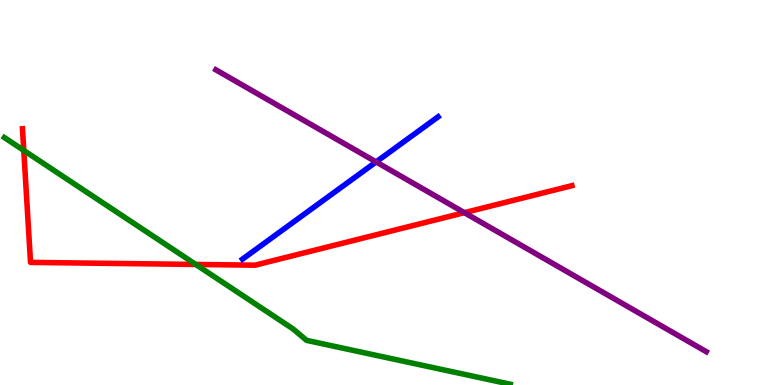[{'lines': ['blue', 'red'], 'intersections': []}, {'lines': ['green', 'red'], 'intersections': [{'x': 0.307, 'y': 6.09}, {'x': 2.53, 'y': 3.13}]}, {'lines': ['purple', 'red'], 'intersections': [{'x': 5.99, 'y': 4.48}]}, {'lines': ['blue', 'green'], 'intersections': []}, {'lines': ['blue', 'purple'], 'intersections': [{'x': 4.85, 'y': 5.79}]}, {'lines': ['green', 'purple'], 'intersections': []}]